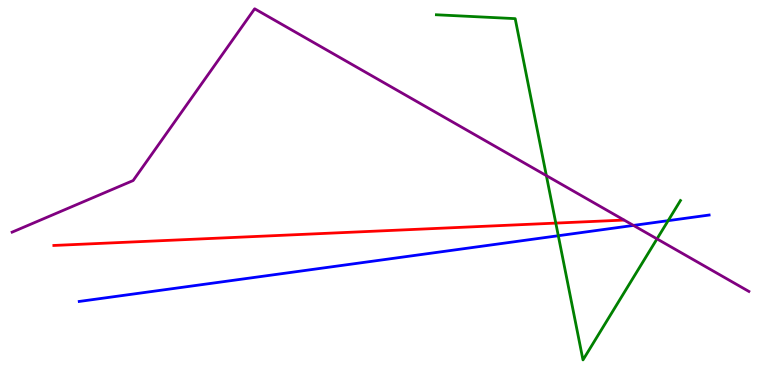[{'lines': ['blue', 'red'], 'intersections': []}, {'lines': ['green', 'red'], 'intersections': [{'x': 7.17, 'y': 4.21}]}, {'lines': ['purple', 'red'], 'intersections': []}, {'lines': ['blue', 'green'], 'intersections': [{'x': 7.2, 'y': 3.88}, {'x': 8.62, 'y': 4.27}]}, {'lines': ['blue', 'purple'], 'intersections': [{'x': 8.17, 'y': 4.15}]}, {'lines': ['green', 'purple'], 'intersections': [{'x': 7.05, 'y': 5.44}, {'x': 8.48, 'y': 3.8}]}]